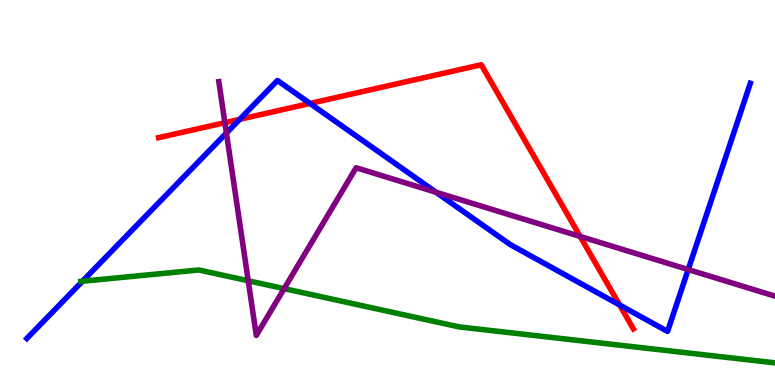[{'lines': ['blue', 'red'], 'intersections': [{'x': 3.09, 'y': 6.9}, {'x': 4.0, 'y': 7.31}, {'x': 7.99, 'y': 2.08}]}, {'lines': ['green', 'red'], 'intersections': []}, {'lines': ['purple', 'red'], 'intersections': [{'x': 2.9, 'y': 6.81}, {'x': 7.49, 'y': 3.86}]}, {'lines': ['blue', 'green'], 'intersections': [{'x': 1.06, 'y': 2.7}]}, {'lines': ['blue', 'purple'], 'intersections': [{'x': 2.92, 'y': 6.54}, {'x': 5.63, 'y': 5.01}, {'x': 8.88, 'y': 3.0}]}, {'lines': ['green', 'purple'], 'intersections': [{'x': 3.2, 'y': 2.71}, {'x': 3.67, 'y': 2.5}]}]